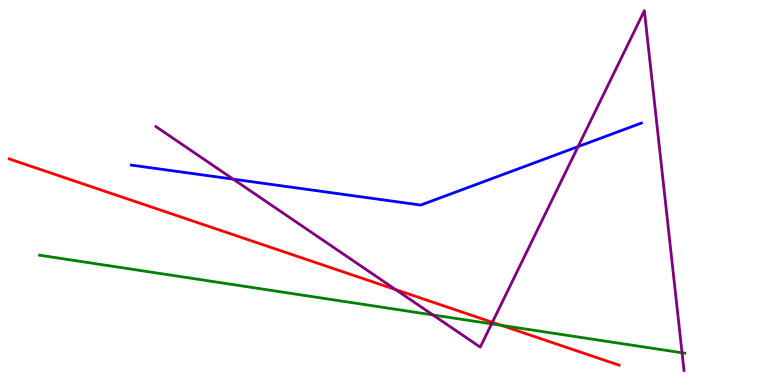[{'lines': ['blue', 'red'], 'intersections': []}, {'lines': ['green', 'red'], 'intersections': [{'x': 6.47, 'y': 1.55}]}, {'lines': ['purple', 'red'], 'intersections': [{'x': 5.11, 'y': 2.48}, {'x': 6.35, 'y': 1.63}]}, {'lines': ['blue', 'green'], 'intersections': []}, {'lines': ['blue', 'purple'], 'intersections': [{'x': 3.01, 'y': 5.35}, {'x': 7.46, 'y': 6.19}]}, {'lines': ['green', 'purple'], 'intersections': [{'x': 5.59, 'y': 1.82}, {'x': 6.34, 'y': 1.59}, {'x': 8.8, 'y': 0.837}]}]